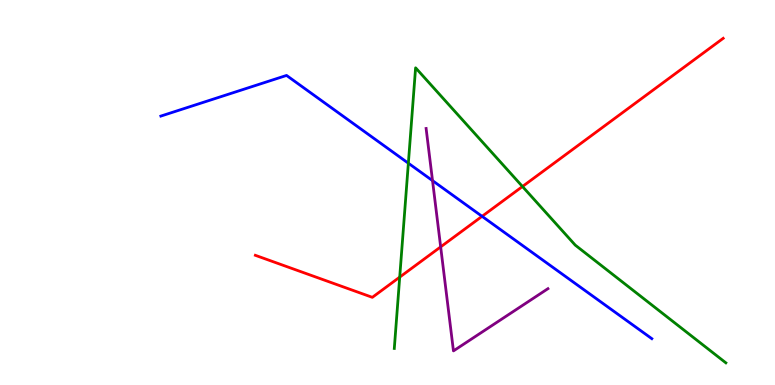[{'lines': ['blue', 'red'], 'intersections': [{'x': 6.22, 'y': 4.38}]}, {'lines': ['green', 'red'], 'intersections': [{'x': 5.16, 'y': 2.8}, {'x': 6.74, 'y': 5.16}]}, {'lines': ['purple', 'red'], 'intersections': [{'x': 5.69, 'y': 3.59}]}, {'lines': ['blue', 'green'], 'intersections': [{'x': 5.27, 'y': 5.76}]}, {'lines': ['blue', 'purple'], 'intersections': [{'x': 5.58, 'y': 5.31}]}, {'lines': ['green', 'purple'], 'intersections': []}]